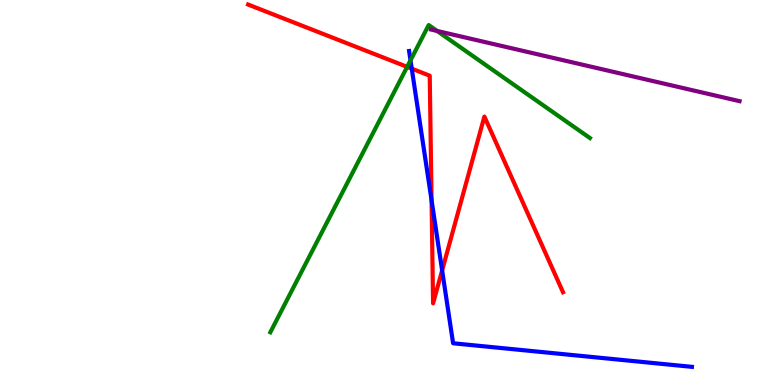[{'lines': ['blue', 'red'], 'intersections': [{'x': 5.31, 'y': 8.22}, {'x': 5.57, 'y': 4.8}, {'x': 5.7, 'y': 2.98}]}, {'lines': ['green', 'red'], 'intersections': [{'x': 5.25, 'y': 8.26}]}, {'lines': ['purple', 'red'], 'intersections': []}, {'lines': ['blue', 'green'], 'intersections': [{'x': 5.3, 'y': 8.43}]}, {'lines': ['blue', 'purple'], 'intersections': []}, {'lines': ['green', 'purple'], 'intersections': [{'x': 5.64, 'y': 9.2}]}]